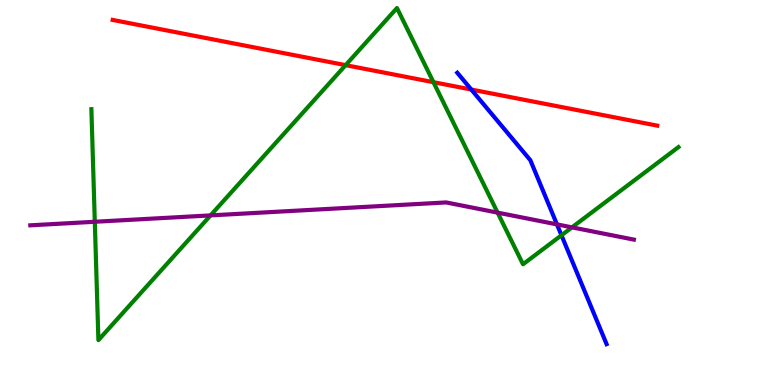[{'lines': ['blue', 'red'], 'intersections': [{'x': 6.08, 'y': 7.67}]}, {'lines': ['green', 'red'], 'intersections': [{'x': 4.46, 'y': 8.31}, {'x': 5.59, 'y': 7.87}]}, {'lines': ['purple', 'red'], 'intersections': []}, {'lines': ['blue', 'green'], 'intersections': [{'x': 7.24, 'y': 3.89}]}, {'lines': ['blue', 'purple'], 'intersections': [{'x': 7.19, 'y': 4.17}]}, {'lines': ['green', 'purple'], 'intersections': [{'x': 1.22, 'y': 4.24}, {'x': 2.72, 'y': 4.41}, {'x': 6.42, 'y': 4.48}, {'x': 7.38, 'y': 4.09}]}]